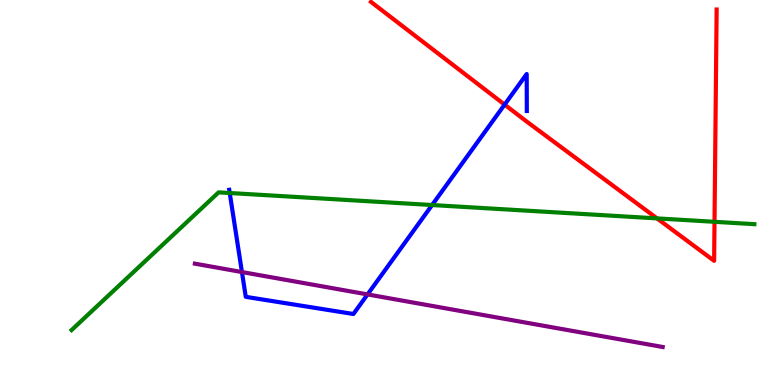[{'lines': ['blue', 'red'], 'intersections': [{'x': 6.51, 'y': 7.28}]}, {'lines': ['green', 'red'], 'intersections': [{'x': 8.48, 'y': 4.33}, {'x': 9.22, 'y': 4.24}]}, {'lines': ['purple', 'red'], 'intersections': []}, {'lines': ['blue', 'green'], 'intersections': [{'x': 2.96, 'y': 4.99}, {'x': 5.58, 'y': 4.67}]}, {'lines': ['blue', 'purple'], 'intersections': [{'x': 3.12, 'y': 2.93}, {'x': 4.74, 'y': 2.35}]}, {'lines': ['green', 'purple'], 'intersections': []}]